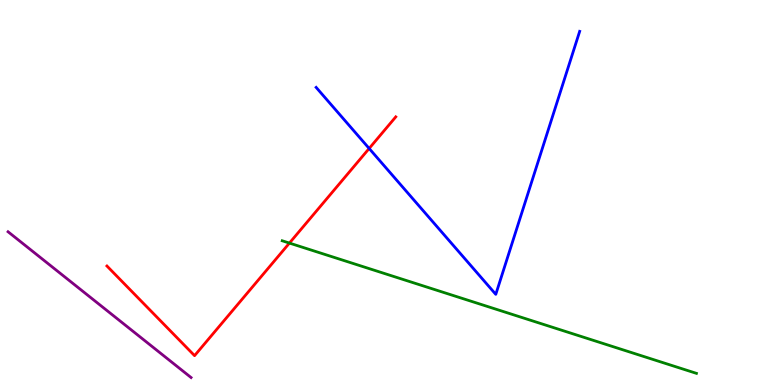[{'lines': ['blue', 'red'], 'intersections': [{'x': 4.76, 'y': 6.14}]}, {'lines': ['green', 'red'], 'intersections': [{'x': 3.73, 'y': 3.69}]}, {'lines': ['purple', 'red'], 'intersections': []}, {'lines': ['blue', 'green'], 'intersections': []}, {'lines': ['blue', 'purple'], 'intersections': []}, {'lines': ['green', 'purple'], 'intersections': []}]